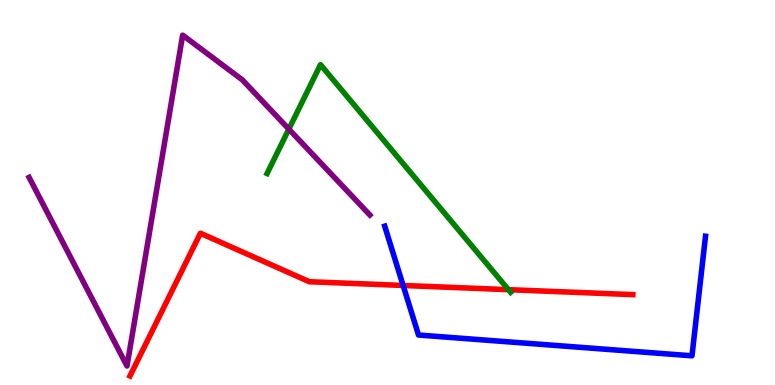[{'lines': ['blue', 'red'], 'intersections': [{'x': 5.2, 'y': 2.59}]}, {'lines': ['green', 'red'], 'intersections': [{'x': 6.56, 'y': 2.48}]}, {'lines': ['purple', 'red'], 'intersections': []}, {'lines': ['blue', 'green'], 'intersections': []}, {'lines': ['blue', 'purple'], 'intersections': []}, {'lines': ['green', 'purple'], 'intersections': [{'x': 3.73, 'y': 6.65}]}]